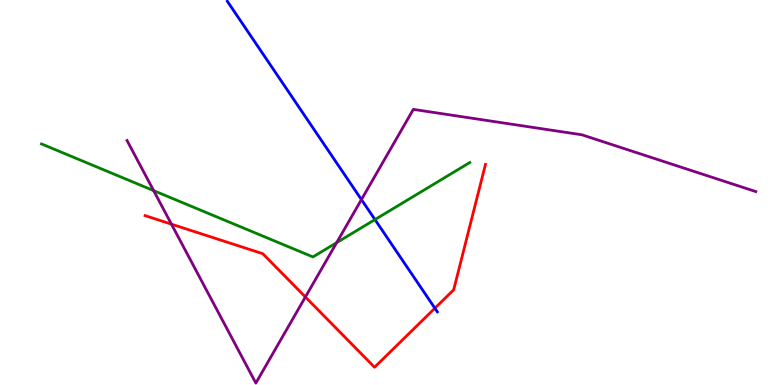[{'lines': ['blue', 'red'], 'intersections': [{'x': 5.61, 'y': 1.99}]}, {'lines': ['green', 'red'], 'intersections': []}, {'lines': ['purple', 'red'], 'intersections': [{'x': 2.21, 'y': 4.18}, {'x': 3.94, 'y': 2.29}]}, {'lines': ['blue', 'green'], 'intersections': [{'x': 4.84, 'y': 4.3}]}, {'lines': ['blue', 'purple'], 'intersections': [{'x': 4.66, 'y': 4.82}]}, {'lines': ['green', 'purple'], 'intersections': [{'x': 1.98, 'y': 5.05}, {'x': 4.34, 'y': 3.7}]}]